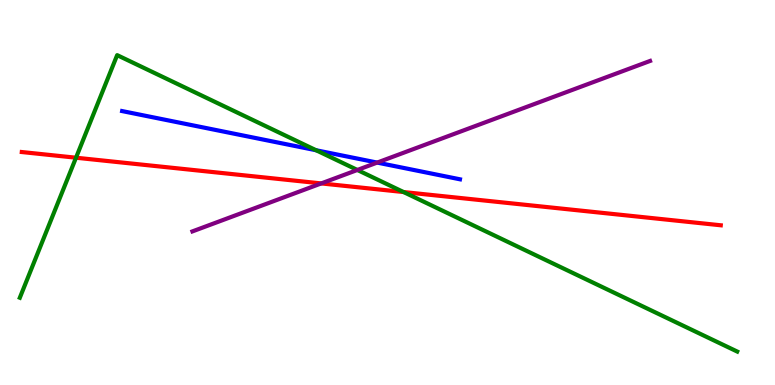[{'lines': ['blue', 'red'], 'intersections': []}, {'lines': ['green', 'red'], 'intersections': [{'x': 0.981, 'y': 5.9}, {'x': 5.21, 'y': 5.01}]}, {'lines': ['purple', 'red'], 'intersections': [{'x': 4.15, 'y': 5.24}]}, {'lines': ['blue', 'green'], 'intersections': [{'x': 4.08, 'y': 6.1}]}, {'lines': ['blue', 'purple'], 'intersections': [{'x': 4.87, 'y': 5.78}]}, {'lines': ['green', 'purple'], 'intersections': [{'x': 4.61, 'y': 5.59}]}]